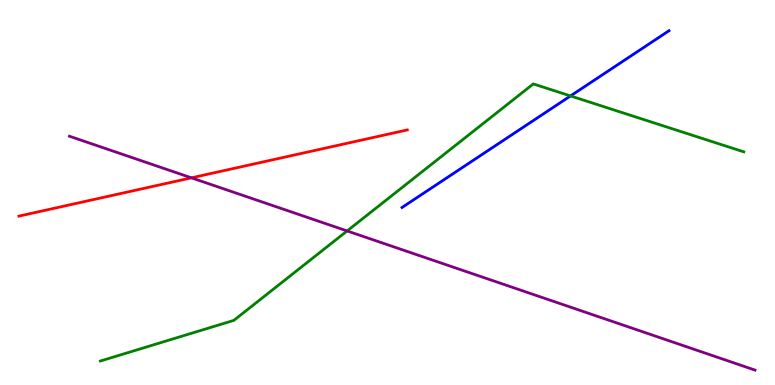[{'lines': ['blue', 'red'], 'intersections': []}, {'lines': ['green', 'red'], 'intersections': []}, {'lines': ['purple', 'red'], 'intersections': [{'x': 2.47, 'y': 5.38}]}, {'lines': ['blue', 'green'], 'intersections': [{'x': 7.36, 'y': 7.51}]}, {'lines': ['blue', 'purple'], 'intersections': []}, {'lines': ['green', 'purple'], 'intersections': [{'x': 4.48, 'y': 4.0}]}]